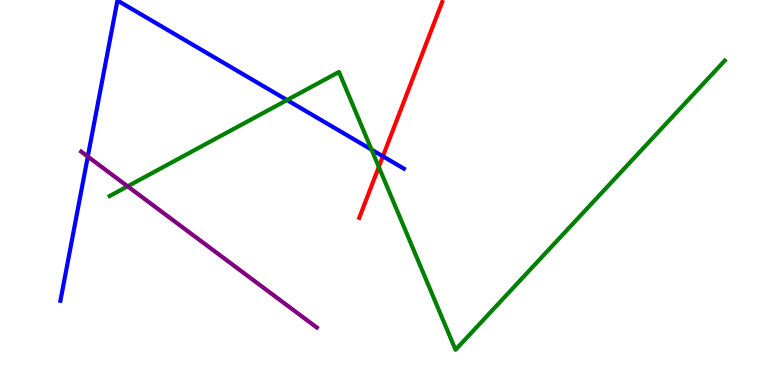[{'lines': ['blue', 'red'], 'intersections': [{'x': 4.94, 'y': 5.94}]}, {'lines': ['green', 'red'], 'intersections': [{'x': 4.89, 'y': 5.66}]}, {'lines': ['purple', 'red'], 'intersections': []}, {'lines': ['blue', 'green'], 'intersections': [{'x': 3.7, 'y': 7.4}, {'x': 4.79, 'y': 6.11}]}, {'lines': ['blue', 'purple'], 'intersections': [{'x': 1.13, 'y': 5.93}]}, {'lines': ['green', 'purple'], 'intersections': [{'x': 1.65, 'y': 5.16}]}]